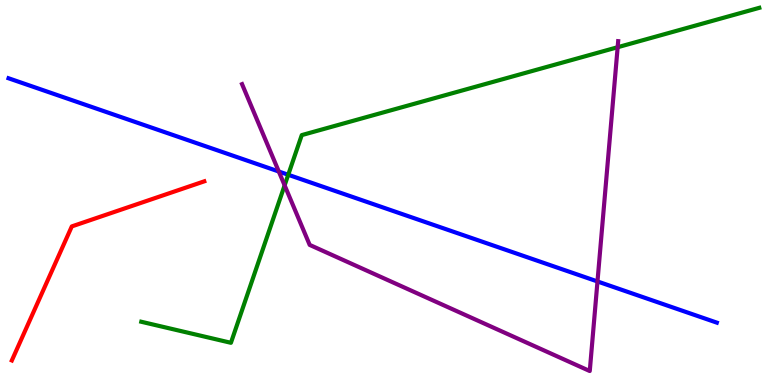[{'lines': ['blue', 'red'], 'intersections': []}, {'lines': ['green', 'red'], 'intersections': []}, {'lines': ['purple', 'red'], 'intersections': []}, {'lines': ['blue', 'green'], 'intersections': [{'x': 3.72, 'y': 5.46}]}, {'lines': ['blue', 'purple'], 'intersections': [{'x': 3.6, 'y': 5.55}, {'x': 7.71, 'y': 2.69}]}, {'lines': ['green', 'purple'], 'intersections': [{'x': 3.67, 'y': 5.19}, {'x': 7.97, 'y': 8.77}]}]